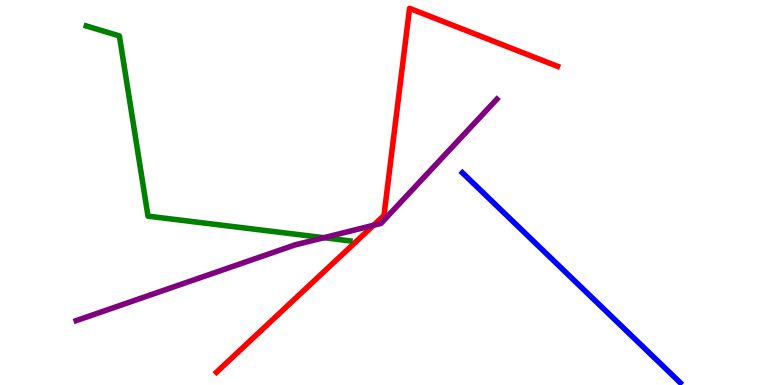[{'lines': ['blue', 'red'], 'intersections': []}, {'lines': ['green', 'red'], 'intersections': []}, {'lines': ['purple', 'red'], 'intersections': [{'x': 4.82, 'y': 4.15}]}, {'lines': ['blue', 'green'], 'intersections': []}, {'lines': ['blue', 'purple'], 'intersections': []}, {'lines': ['green', 'purple'], 'intersections': [{'x': 4.18, 'y': 3.83}]}]